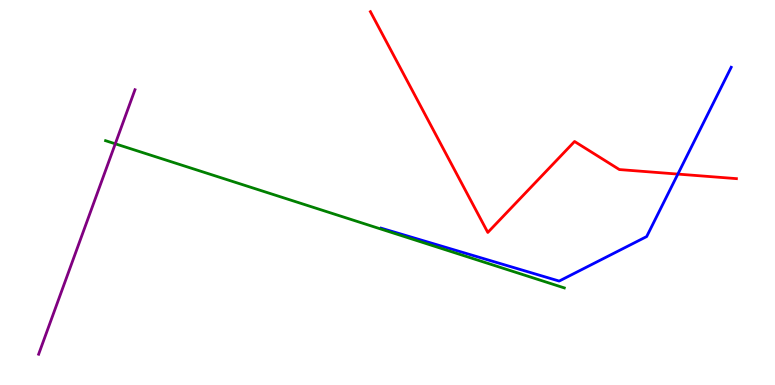[{'lines': ['blue', 'red'], 'intersections': [{'x': 8.75, 'y': 5.48}]}, {'lines': ['green', 'red'], 'intersections': []}, {'lines': ['purple', 'red'], 'intersections': []}, {'lines': ['blue', 'green'], 'intersections': []}, {'lines': ['blue', 'purple'], 'intersections': []}, {'lines': ['green', 'purple'], 'intersections': [{'x': 1.49, 'y': 6.26}]}]